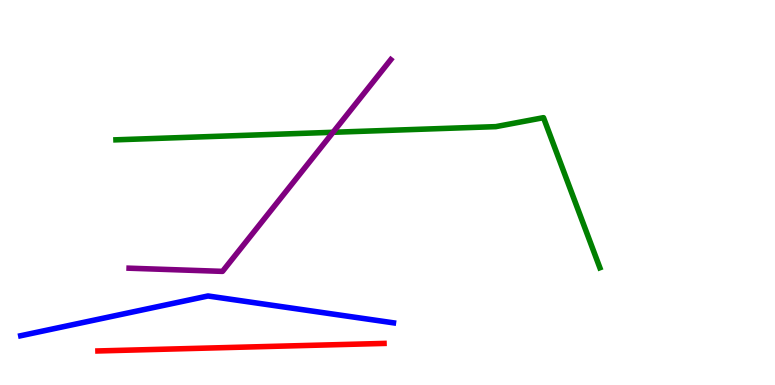[{'lines': ['blue', 'red'], 'intersections': []}, {'lines': ['green', 'red'], 'intersections': []}, {'lines': ['purple', 'red'], 'intersections': []}, {'lines': ['blue', 'green'], 'intersections': []}, {'lines': ['blue', 'purple'], 'intersections': []}, {'lines': ['green', 'purple'], 'intersections': [{'x': 4.3, 'y': 6.56}]}]